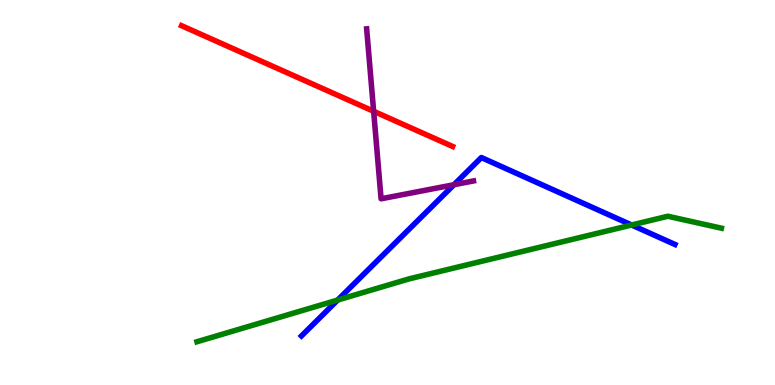[{'lines': ['blue', 'red'], 'intersections': []}, {'lines': ['green', 'red'], 'intersections': []}, {'lines': ['purple', 'red'], 'intersections': [{'x': 4.82, 'y': 7.11}]}, {'lines': ['blue', 'green'], 'intersections': [{'x': 4.36, 'y': 2.21}, {'x': 8.15, 'y': 4.16}]}, {'lines': ['blue', 'purple'], 'intersections': [{'x': 5.86, 'y': 5.2}]}, {'lines': ['green', 'purple'], 'intersections': []}]